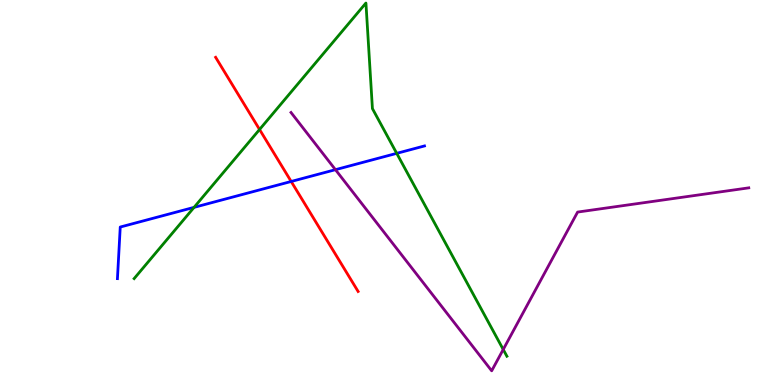[{'lines': ['blue', 'red'], 'intersections': [{'x': 3.76, 'y': 5.29}]}, {'lines': ['green', 'red'], 'intersections': [{'x': 3.35, 'y': 6.64}]}, {'lines': ['purple', 'red'], 'intersections': []}, {'lines': ['blue', 'green'], 'intersections': [{'x': 2.5, 'y': 4.61}, {'x': 5.12, 'y': 6.02}]}, {'lines': ['blue', 'purple'], 'intersections': [{'x': 4.33, 'y': 5.59}]}, {'lines': ['green', 'purple'], 'intersections': [{'x': 6.49, 'y': 0.922}]}]